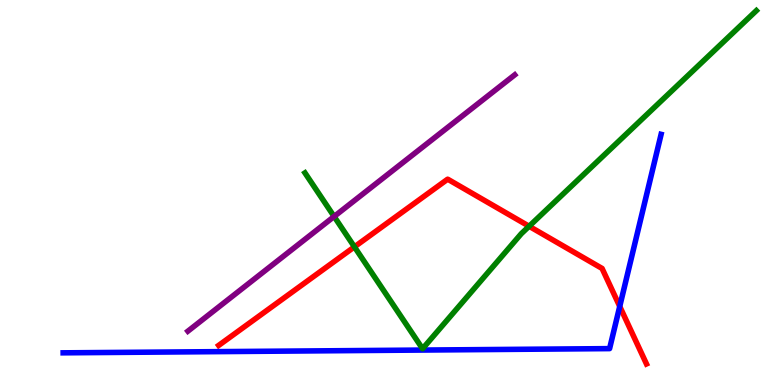[{'lines': ['blue', 'red'], 'intersections': [{'x': 8.0, 'y': 2.04}]}, {'lines': ['green', 'red'], 'intersections': [{'x': 4.57, 'y': 3.59}, {'x': 6.83, 'y': 4.12}]}, {'lines': ['purple', 'red'], 'intersections': []}, {'lines': ['blue', 'green'], 'intersections': []}, {'lines': ['blue', 'purple'], 'intersections': []}, {'lines': ['green', 'purple'], 'intersections': [{'x': 4.31, 'y': 4.38}]}]